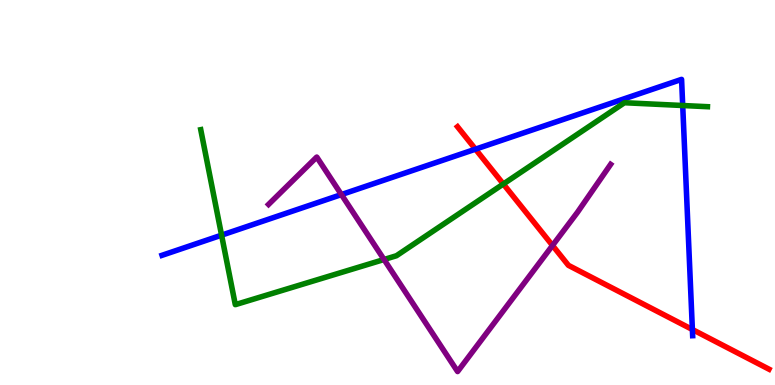[{'lines': ['blue', 'red'], 'intersections': [{'x': 6.14, 'y': 6.13}, {'x': 8.93, 'y': 1.44}]}, {'lines': ['green', 'red'], 'intersections': [{'x': 6.49, 'y': 5.22}]}, {'lines': ['purple', 'red'], 'intersections': [{'x': 7.13, 'y': 3.62}]}, {'lines': ['blue', 'green'], 'intersections': [{'x': 2.86, 'y': 3.89}, {'x': 8.81, 'y': 7.26}]}, {'lines': ['blue', 'purple'], 'intersections': [{'x': 4.41, 'y': 4.95}]}, {'lines': ['green', 'purple'], 'intersections': [{'x': 4.96, 'y': 3.26}]}]